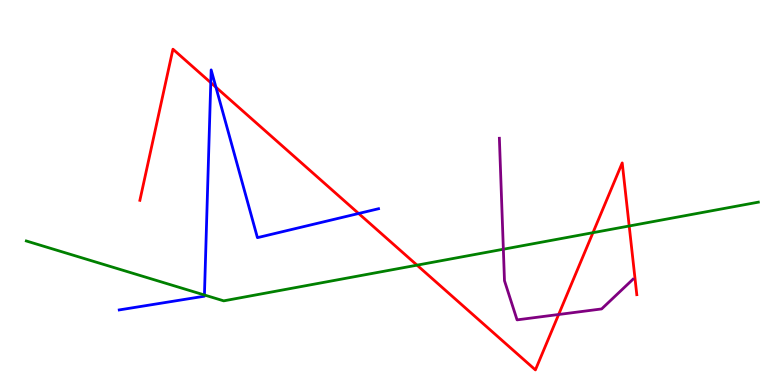[{'lines': ['blue', 'red'], 'intersections': [{'x': 2.72, 'y': 7.85}, {'x': 2.79, 'y': 7.73}, {'x': 4.63, 'y': 4.45}]}, {'lines': ['green', 'red'], 'intersections': [{'x': 5.38, 'y': 3.11}, {'x': 7.65, 'y': 3.96}, {'x': 8.12, 'y': 4.13}]}, {'lines': ['purple', 'red'], 'intersections': [{'x': 7.21, 'y': 1.83}]}, {'lines': ['blue', 'green'], 'intersections': [{'x': 2.64, 'y': 2.34}]}, {'lines': ['blue', 'purple'], 'intersections': []}, {'lines': ['green', 'purple'], 'intersections': [{'x': 6.49, 'y': 3.53}]}]